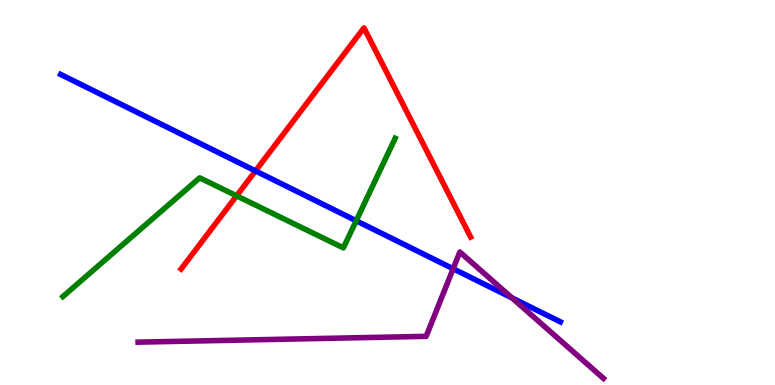[{'lines': ['blue', 'red'], 'intersections': [{'x': 3.3, 'y': 5.56}]}, {'lines': ['green', 'red'], 'intersections': [{'x': 3.05, 'y': 4.91}]}, {'lines': ['purple', 'red'], 'intersections': []}, {'lines': ['blue', 'green'], 'intersections': [{'x': 4.6, 'y': 4.27}]}, {'lines': ['blue', 'purple'], 'intersections': [{'x': 5.85, 'y': 3.02}, {'x': 6.61, 'y': 2.26}]}, {'lines': ['green', 'purple'], 'intersections': []}]